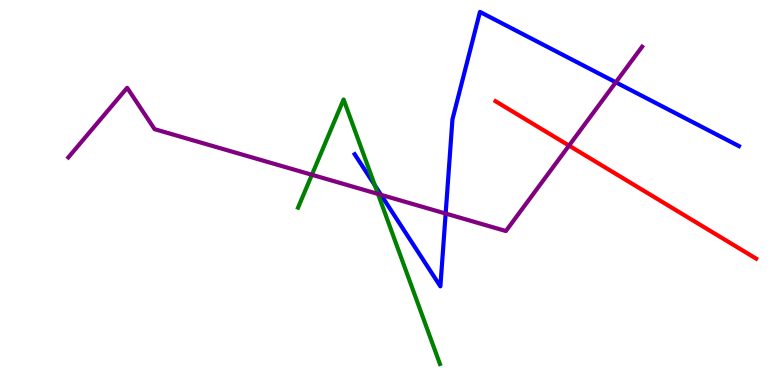[{'lines': ['blue', 'red'], 'intersections': []}, {'lines': ['green', 'red'], 'intersections': []}, {'lines': ['purple', 'red'], 'intersections': [{'x': 7.34, 'y': 6.22}]}, {'lines': ['blue', 'green'], 'intersections': [{'x': 4.84, 'y': 5.18}]}, {'lines': ['blue', 'purple'], 'intersections': [{'x': 4.92, 'y': 4.94}, {'x': 5.75, 'y': 4.45}, {'x': 7.95, 'y': 7.86}]}, {'lines': ['green', 'purple'], 'intersections': [{'x': 4.02, 'y': 5.46}, {'x': 4.88, 'y': 4.96}]}]